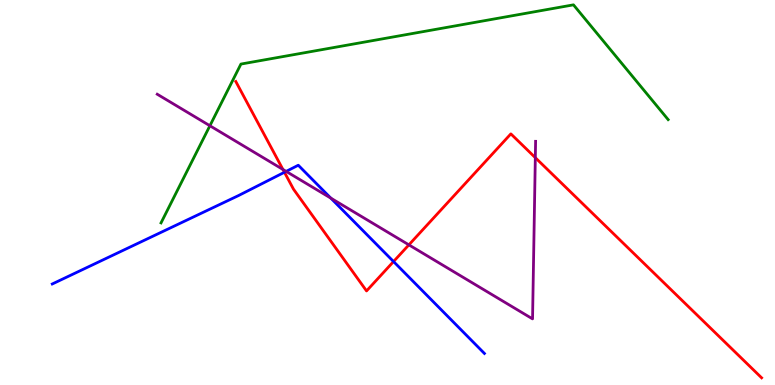[{'lines': ['blue', 'red'], 'intersections': [{'x': 3.67, 'y': 5.53}, {'x': 5.08, 'y': 3.21}]}, {'lines': ['green', 'red'], 'intersections': []}, {'lines': ['purple', 'red'], 'intersections': [{'x': 3.65, 'y': 5.6}, {'x': 5.28, 'y': 3.64}, {'x': 6.91, 'y': 5.9}]}, {'lines': ['blue', 'green'], 'intersections': []}, {'lines': ['blue', 'purple'], 'intersections': [{'x': 3.69, 'y': 5.55}, {'x': 4.27, 'y': 4.85}]}, {'lines': ['green', 'purple'], 'intersections': [{'x': 2.71, 'y': 6.73}]}]